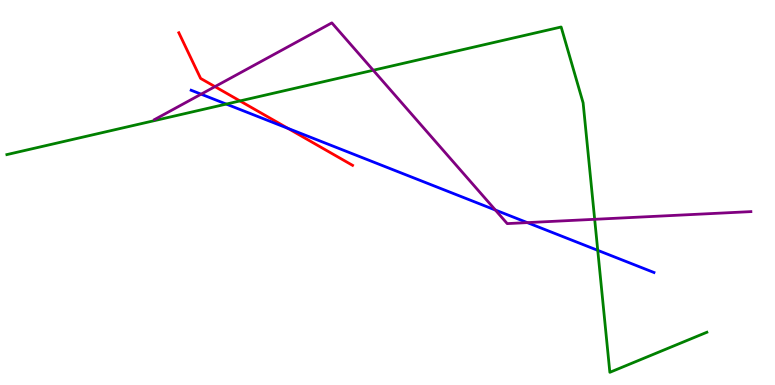[{'lines': ['blue', 'red'], 'intersections': [{'x': 3.71, 'y': 6.67}]}, {'lines': ['green', 'red'], 'intersections': [{'x': 3.1, 'y': 7.38}]}, {'lines': ['purple', 'red'], 'intersections': [{'x': 2.77, 'y': 7.75}]}, {'lines': ['blue', 'green'], 'intersections': [{'x': 2.92, 'y': 7.3}, {'x': 7.71, 'y': 3.5}]}, {'lines': ['blue', 'purple'], 'intersections': [{'x': 2.6, 'y': 7.55}, {'x': 6.39, 'y': 4.54}, {'x': 6.8, 'y': 4.22}]}, {'lines': ['green', 'purple'], 'intersections': [{'x': 4.82, 'y': 8.18}, {'x': 7.67, 'y': 4.3}]}]